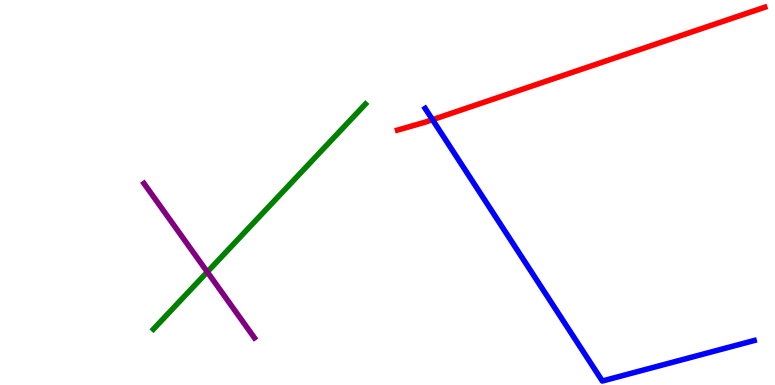[{'lines': ['blue', 'red'], 'intersections': [{'x': 5.58, 'y': 6.89}]}, {'lines': ['green', 'red'], 'intersections': []}, {'lines': ['purple', 'red'], 'intersections': []}, {'lines': ['blue', 'green'], 'intersections': []}, {'lines': ['blue', 'purple'], 'intersections': []}, {'lines': ['green', 'purple'], 'intersections': [{'x': 2.67, 'y': 2.94}]}]